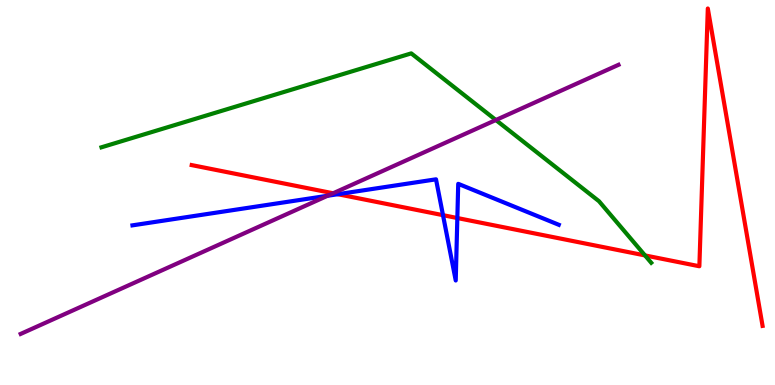[{'lines': ['blue', 'red'], 'intersections': [{'x': 4.36, 'y': 4.96}, {'x': 5.72, 'y': 4.41}, {'x': 5.9, 'y': 4.34}]}, {'lines': ['green', 'red'], 'intersections': [{'x': 8.32, 'y': 3.37}]}, {'lines': ['purple', 'red'], 'intersections': [{'x': 4.3, 'y': 4.98}]}, {'lines': ['blue', 'green'], 'intersections': []}, {'lines': ['blue', 'purple'], 'intersections': [{'x': 4.23, 'y': 4.92}]}, {'lines': ['green', 'purple'], 'intersections': [{'x': 6.4, 'y': 6.88}]}]